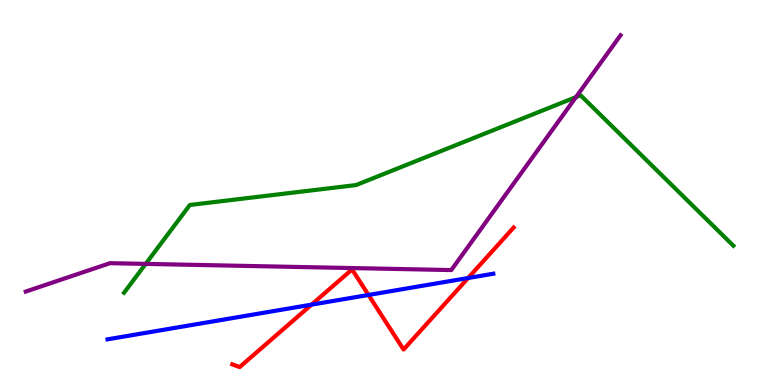[{'lines': ['blue', 'red'], 'intersections': [{'x': 4.02, 'y': 2.09}, {'x': 4.75, 'y': 2.34}, {'x': 6.04, 'y': 2.78}]}, {'lines': ['green', 'red'], 'intersections': []}, {'lines': ['purple', 'red'], 'intersections': []}, {'lines': ['blue', 'green'], 'intersections': []}, {'lines': ['blue', 'purple'], 'intersections': []}, {'lines': ['green', 'purple'], 'intersections': [{'x': 1.88, 'y': 3.15}, {'x': 7.43, 'y': 7.48}]}]